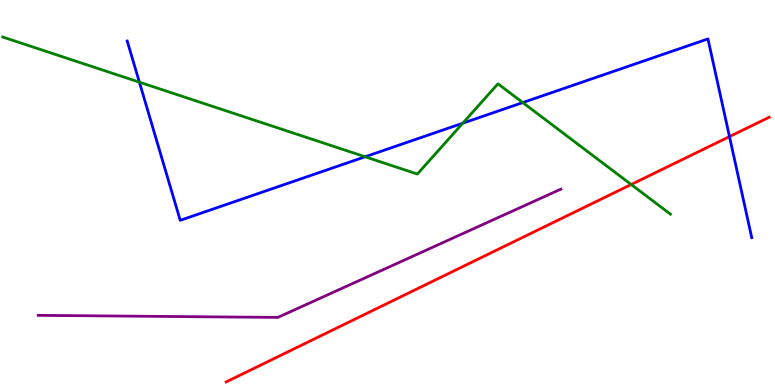[{'lines': ['blue', 'red'], 'intersections': [{'x': 9.41, 'y': 6.45}]}, {'lines': ['green', 'red'], 'intersections': [{'x': 8.14, 'y': 5.21}]}, {'lines': ['purple', 'red'], 'intersections': []}, {'lines': ['blue', 'green'], 'intersections': [{'x': 1.8, 'y': 7.87}, {'x': 4.71, 'y': 5.93}, {'x': 5.97, 'y': 6.8}, {'x': 6.75, 'y': 7.34}]}, {'lines': ['blue', 'purple'], 'intersections': []}, {'lines': ['green', 'purple'], 'intersections': []}]